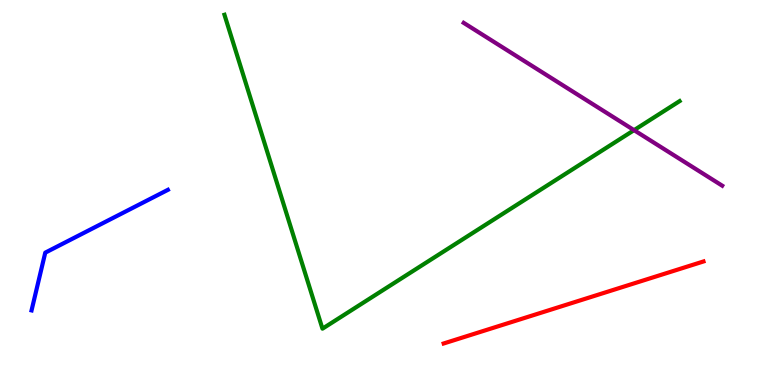[{'lines': ['blue', 'red'], 'intersections': []}, {'lines': ['green', 'red'], 'intersections': []}, {'lines': ['purple', 'red'], 'intersections': []}, {'lines': ['blue', 'green'], 'intersections': []}, {'lines': ['blue', 'purple'], 'intersections': []}, {'lines': ['green', 'purple'], 'intersections': [{'x': 8.18, 'y': 6.62}]}]